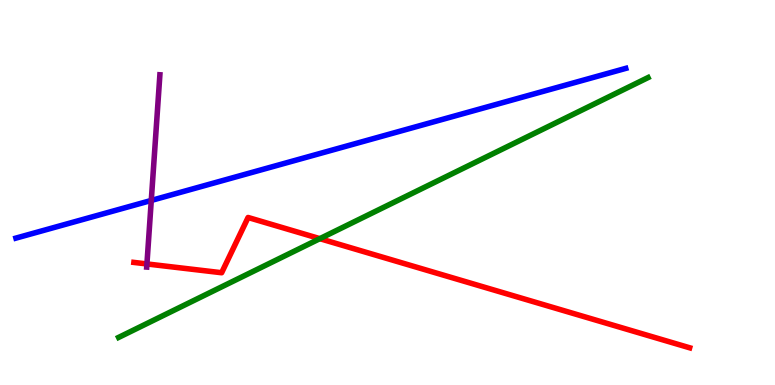[{'lines': ['blue', 'red'], 'intersections': []}, {'lines': ['green', 'red'], 'intersections': [{'x': 4.13, 'y': 3.8}]}, {'lines': ['purple', 'red'], 'intersections': [{'x': 1.9, 'y': 3.14}]}, {'lines': ['blue', 'green'], 'intersections': []}, {'lines': ['blue', 'purple'], 'intersections': [{'x': 1.95, 'y': 4.79}]}, {'lines': ['green', 'purple'], 'intersections': []}]